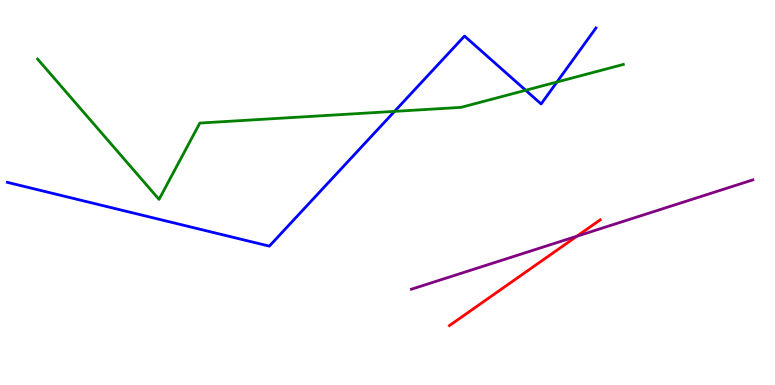[{'lines': ['blue', 'red'], 'intersections': []}, {'lines': ['green', 'red'], 'intersections': []}, {'lines': ['purple', 'red'], 'intersections': [{'x': 7.44, 'y': 3.86}]}, {'lines': ['blue', 'green'], 'intersections': [{'x': 5.09, 'y': 7.11}, {'x': 6.78, 'y': 7.66}, {'x': 7.19, 'y': 7.87}]}, {'lines': ['blue', 'purple'], 'intersections': []}, {'lines': ['green', 'purple'], 'intersections': []}]